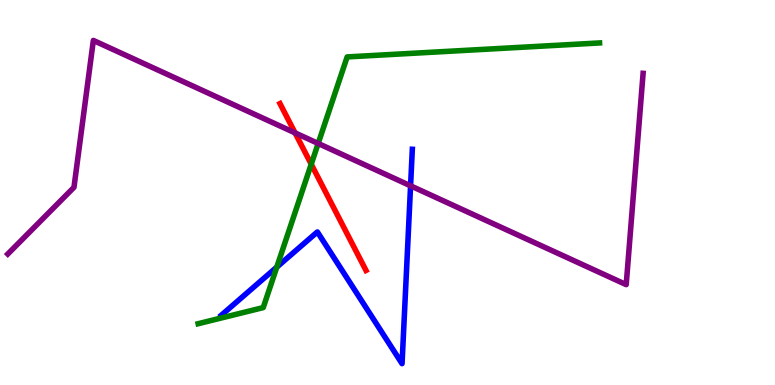[{'lines': ['blue', 'red'], 'intersections': []}, {'lines': ['green', 'red'], 'intersections': [{'x': 4.02, 'y': 5.73}]}, {'lines': ['purple', 'red'], 'intersections': [{'x': 3.81, 'y': 6.55}]}, {'lines': ['blue', 'green'], 'intersections': [{'x': 3.57, 'y': 3.06}]}, {'lines': ['blue', 'purple'], 'intersections': [{'x': 5.3, 'y': 5.17}]}, {'lines': ['green', 'purple'], 'intersections': [{'x': 4.11, 'y': 6.27}]}]